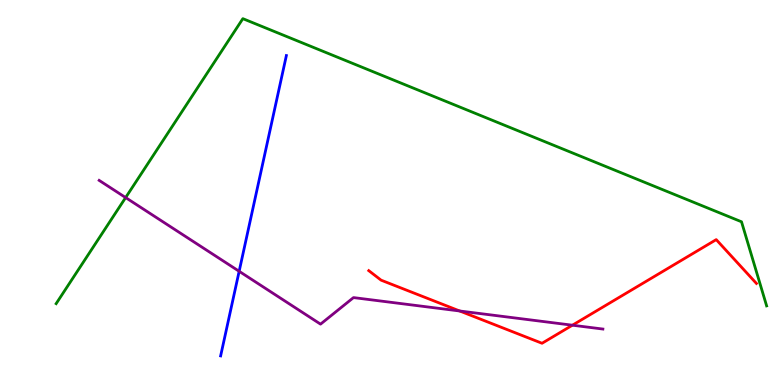[{'lines': ['blue', 'red'], 'intersections': []}, {'lines': ['green', 'red'], 'intersections': []}, {'lines': ['purple', 'red'], 'intersections': [{'x': 5.93, 'y': 1.92}, {'x': 7.39, 'y': 1.55}]}, {'lines': ['blue', 'green'], 'intersections': []}, {'lines': ['blue', 'purple'], 'intersections': [{'x': 3.09, 'y': 2.95}]}, {'lines': ['green', 'purple'], 'intersections': [{'x': 1.62, 'y': 4.87}]}]